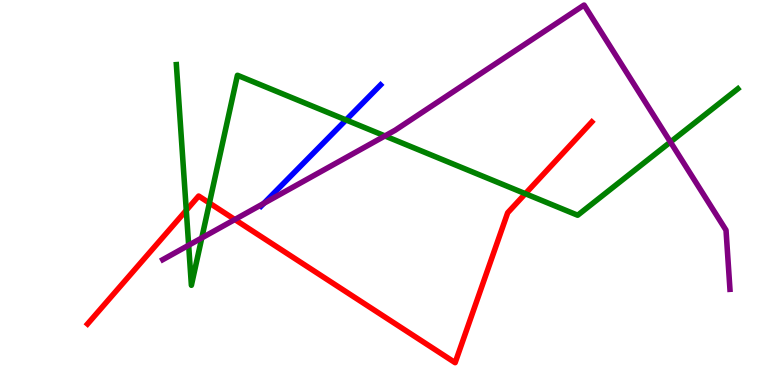[{'lines': ['blue', 'red'], 'intersections': []}, {'lines': ['green', 'red'], 'intersections': [{'x': 2.4, 'y': 4.54}, {'x': 2.7, 'y': 4.73}, {'x': 6.78, 'y': 4.97}]}, {'lines': ['purple', 'red'], 'intersections': [{'x': 3.03, 'y': 4.3}]}, {'lines': ['blue', 'green'], 'intersections': [{'x': 4.47, 'y': 6.88}]}, {'lines': ['blue', 'purple'], 'intersections': [{'x': 3.4, 'y': 4.72}]}, {'lines': ['green', 'purple'], 'intersections': [{'x': 2.43, 'y': 3.63}, {'x': 2.6, 'y': 3.82}, {'x': 4.97, 'y': 6.47}, {'x': 8.65, 'y': 6.31}]}]